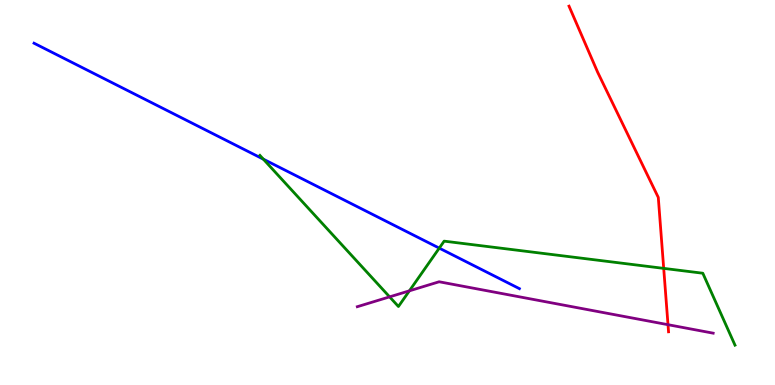[{'lines': ['blue', 'red'], 'intersections': []}, {'lines': ['green', 'red'], 'intersections': [{'x': 8.56, 'y': 3.03}]}, {'lines': ['purple', 'red'], 'intersections': [{'x': 8.62, 'y': 1.57}]}, {'lines': ['blue', 'green'], 'intersections': [{'x': 3.4, 'y': 5.87}, {'x': 5.67, 'y': 3.56}]}, {'lines': ['blue', 'purple'], 'intersections': []}, {'lines': ['green', 'purple'], 'intersections': [{'x': 5.03, 'y': 2.29}, {'x': 5.28, 'y': 2.45}]}]